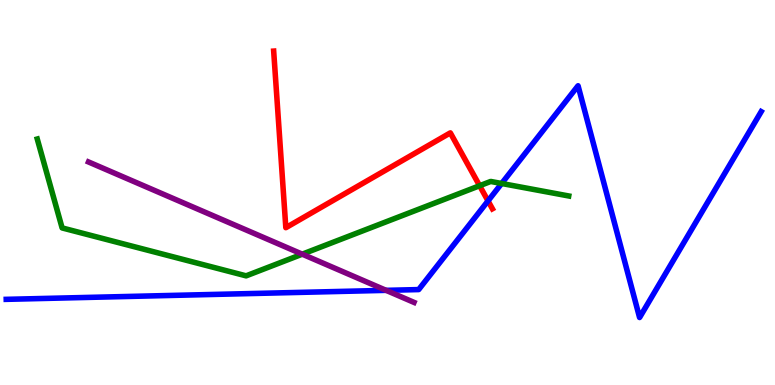[{'lines': ['blue', 'red'], 'intersections': [{'x': 6.3, 'y': 4.78}]}, {'lines': ['green', 'red'], 'intersections': [{'x': 6.19, 'y': 5.18}]}, {'lines': ['purple', 'red'], 'intersections': []}, {'lines': ['blue', 'green'], 'intersections': [{'x': 6.47, 'y': 5.23}]}, {'lines': ['blue', 'purple'], 'intersections': [{'x': 4.98, 'y': 2.46}]}, {'lines': ['green', 'purple'], 'intersections': [{'x': 3.9, 'y': 3.4}]}]